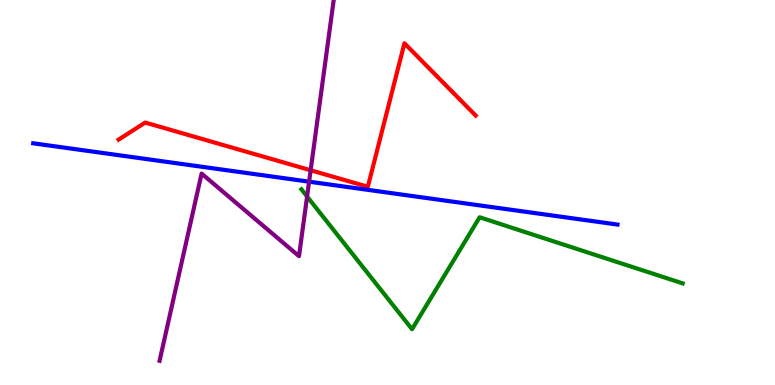[{'lines': ['blue', 'red'], 'intersections': []}, {'lines': ['green', 'red'], 'intersections': []}, {'lines': ['purple', 'red'], 'intersections': [{'x': 4.01, 'y': 5.58}]}, {'lines': ['blue', 'green'], 'intersections': []}, {'lines': ['blue', 'purple'], 'intersections': [{'x': 3.99, 'y': 5.28}]}, {'lines': ['green', 'purple'], 'intersections': [{'x': 3.96, 'y': 4.9}]}]